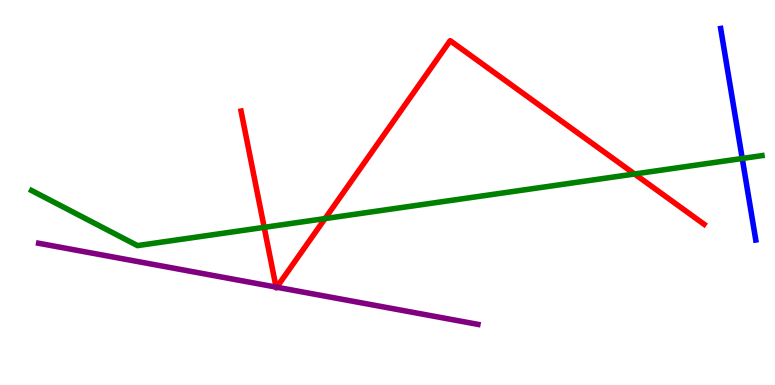[{'lines': ['blue', 'red'], 'intersections': []}, {'lines': ['green', 'red'], 'intersections': [{'x': 3.41, 'y': 4.09}, {'x': 4.19, 'y': 4.32}, {'x': 8.19, 'y': 5.48}]}, {'lines': ['purple', 'red'], 'intersections': [{'x': 3.56, 'y': 2.54}, {'x': 3.57, 'y': 2.54}]}, {'lines': ['blue', 'green'], 'intersections': [{'x': 9.58, 'y': 5.88}]}, {'lines': ['blue', 'purple'], 'intersections': []}, {'lines': ['green', 'purple'], 'intersections': []}]